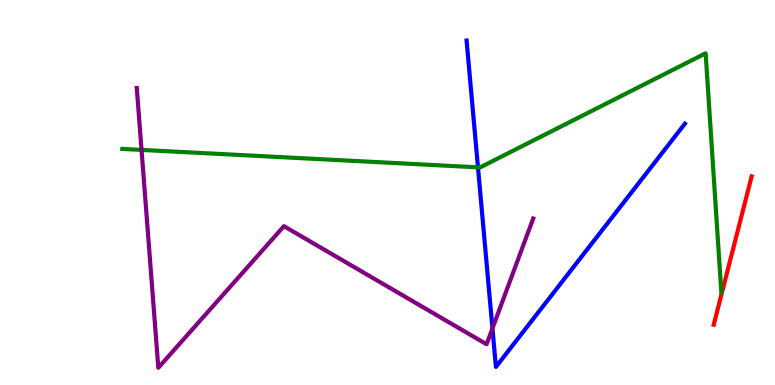[{'lines': ['blue', 'red'], 'intersections': []}, {'lines': ['green', 'red'], 'intersections': []}, {'lines': ['purple', 'red'], 'intersections': []}, {'lines': ['blue', 'green'], 'intersections': [{'x': 6.17, 'y': 5.65}]}, {'lines': ['blue', 'purple'], 'intersections': [{'x': 6.35, 'y': 1.47}]}, {'lines': ['green', 'purple'], 'intersections': [{'x': 1.83, 'y': 6.11}]}]